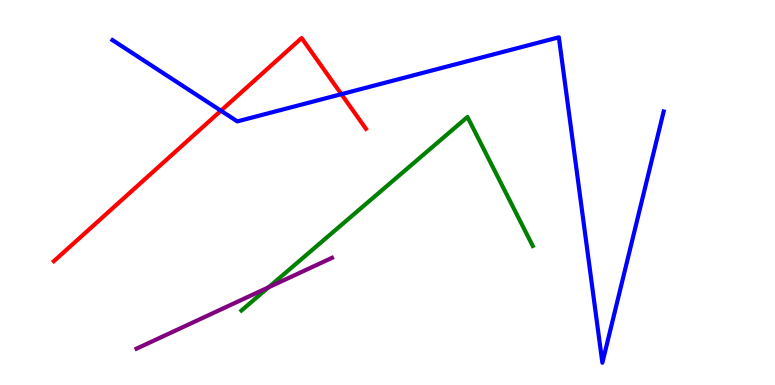[{'lines': ['blue', 'red'], 'intersections': [{'x': 2.85, 'y': 7.12}, {'x': 4.41, 'y': 7.55}]}, {'lines': ['green', 'red'], 'intersections': []}, {'lines': ['purple', 'red'], 'intersections': []}, {'lines': ['blue', 'green'], 'intersections': []}, {'lines': ['blue', 'purple'], 'intersections': []}, {'lines': ['green', 'purple'], 'intersections': [{'x': 3.47, 'y': 2.54}]}]